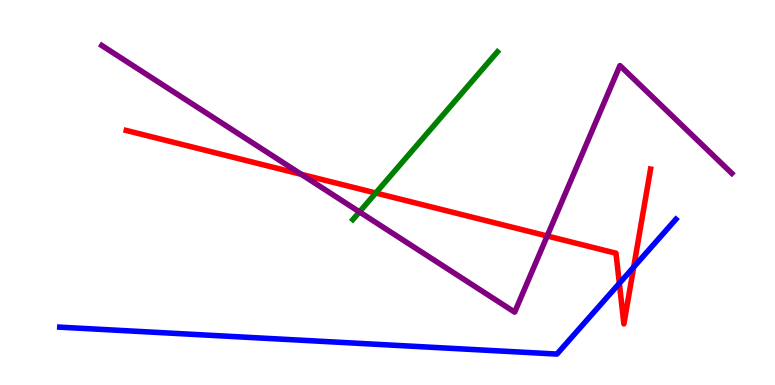[{'lines': ['blue', 'red'], 'intersections': [{'x': 7.99, 'y': 2.64}, {'x': 8.18, 'y': 3.06}]}, {'lines': ['green', 'red'], 'intersections': [{'x': 4.85, 'y': 4.99}]}, {'lines': ['purple', 'red'], 'intersections': [{'x': 3.89, 'y': 5.47}, {'x': 7.06, 'y': 3.87}]}, {'lines': ['blue', 'green'], 'intersections': []}, {'lines': ['blue', 'purple'], 'intersections': []}, {'lines': ['green', 'purple'], 'intersections': [{'x': 4.64, 'y': 4.5}]}]